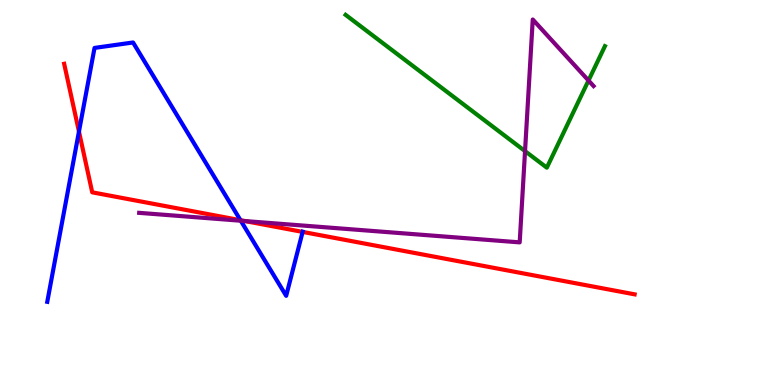[{'lines': ['blue', 'red'], 'intersections': [{'x': 1.02, 'y': 6.58}, {'x': 3.1, 'y': 4.28}, {'x': 3.9, 'y': 3.98}]}, {'lines': ['green', 'red'], 'intersections': []}, {'lines': ['purple', 'red'], 'intersections': [{'x': 3.16, 'y': 4.26}]}, {'lines': ['blue', 'green'], 'intersections': []}, {'lines': ['blue', 'purple'], 'intersections': [{'x': 3.11, 'y': 4.27}]}, {'lines': ['green', 'purple'], 'intersections': [{'x': 6.77, 'y': 6.07}, {'x': 7.59, 'y': 7.91}]}]